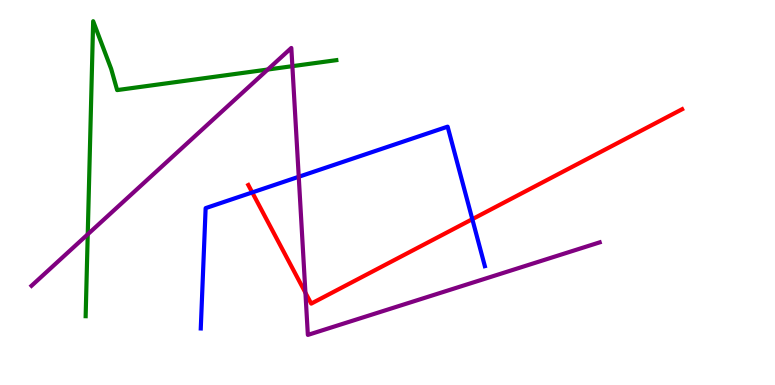[{'lines': ['blue', 'red'], 'intersections': [{'x': 3.25, 'y': 5.0}, {'x': 6.09, 'y': 4.31}]}, {'lines': ['green', 'red'], 'intersections': []}, {'lines': ['purple', 'red'], 'intersections': [{'x': 3.94, 'y': 2.4}]}, {'lines': ['blue', 'green'], 'intersections': []}, {'lines': ['blue', 'purple'], 'intersections': [{'x': 3.85, 'y': 5.41}]}, {'lines': ['green', 'purple'], 'intersections': [{'x': 1.13, 'y': 3.91}, {'x': 3.45, 'y': 8.19}, {'x': 3.77, 'y': 8.28}]}]